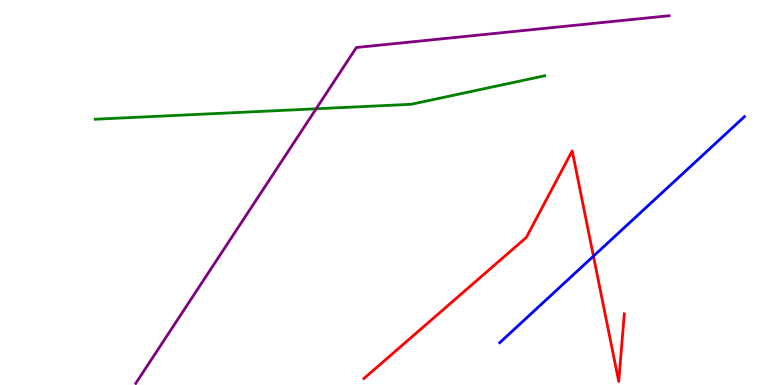[{'lines': ['blue', 'red'], 'intersections': [{'x': 7.66, 'y': 3.35}]}, {'lines': ['green', 'red'], 'intersections': []}, {'lines': ['purple', 'red'], 'intersections': []}, {'lines': ['blue', 'green'], 'intersections': []}, {'lines': ['blue', 'purple'], 'intersections': []}, {'lines': ['green', 'purple'], 'intersections': [{'x': 4.08, 'y': 7.17}]}]